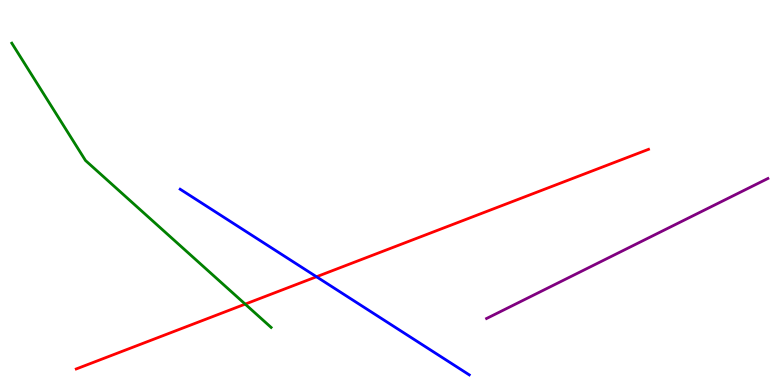[{'lines': ['blue', 'red'], 'intersections': [{'x': 4.08, 'y': 2.81}]}, {'lines': ['green', 'red'], 'intersections': [{'x': 3.16, 'y': 2.1}]}, {'lines': ['purple', 'red'], 'intersections': []}, {'lines': ['blue', 'green'], 'intersections': []}, {'lines': ['blue', 'purple'], 'intersections': []}, {'lines': ['green', 'purple'], 'intersections': []}]